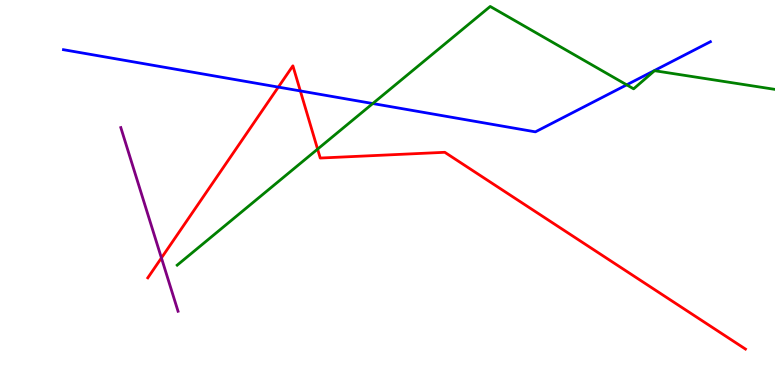[{'lines': ['blue', 'red'], 'intersections': [{'x': 3.59, 'y': 7.74}, {'x': 3.88, 'y': 7.64}]}, {'lines': ['green', 'red'], 'intersections': [{'x': 4.1, 'y': 6.13}]}, {'lines': ['purple', 'red'], 'intersections': [{'x': 2.08, 'y': 3.3}]}, {'lines': ['blue', 'green'], 'intersections': [{'x': 4.81, 'y': 7.31}, {'x': 8.09, 'y': 7.8}]}, {'lines': ['blue', 'purple'], 'intersections': []}, {'lines': ['green', 'purple'], 'intersections': []}]